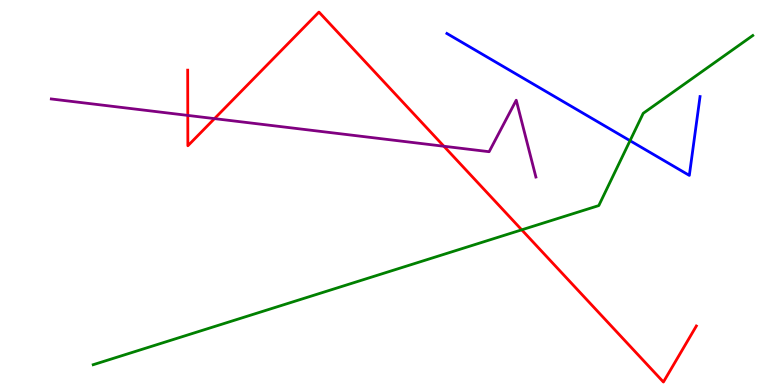[{'lines': ['blue', 'red'], 'intersections': []}, {'lines': ['green', 'red'], 'intersections': [{'x': 6.73, 'y': 4.03}]}, {'lines': ['purple', 'red'], 'intersections': [{'x': 2.42, 'y': 7.0}, {'x': 2.77, 'y': 6.92}, {'x': 5.73, 'y': 6.2}]}, {'lines': ['blue', 'green'], 'intersections': [{'x': 8.13, 'y': 6.35}]}, {'lines': ['blue', 'purple'], 'intersections': []}, {'lines': ['green', 'purple'], 'intersections': []}]